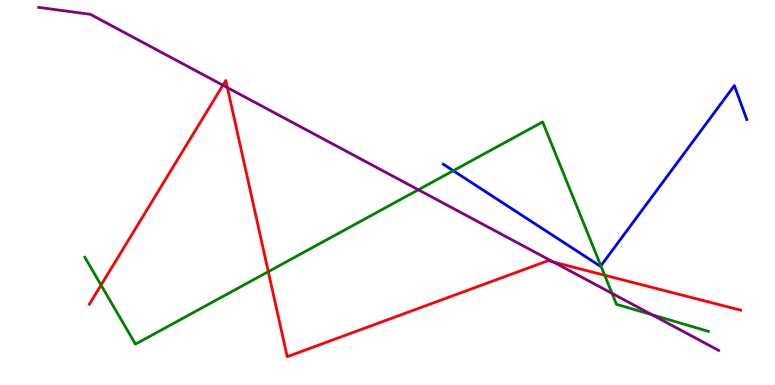[{'lines': ['blue', 'red'], 'intersections': []}, {'lines': ['green', 'red'], 'intersections': [{'x': 1.3, 'y': 2.6}, {'x': 3.46, 'y': 2.94}, {'x': 7.8, 'y': 2.85}]}, {'lines': ['purple', 'red'], 'intersections': [{'x': 2.88, 'y': 7.79}, {'x': 2.93, 'y': 7.72}, {'x': 7.14, 'y': 3.19}]}, {'lines': ['blue', 'green'], 'intersections': [{'x': 5.85, 'y': 5.57}, {'x': 7.75, 'y': 3.1}]}, {'lines': ['blue', 'purple'], 'intersections': []}, {'lines': ['green', 'purple'], 'intersections': [{'x': 5.4, 'y': 5.07}, {'x': 7.9, 'y': 2.38}, {'x': 8.41, 'y': 1.83}]}]